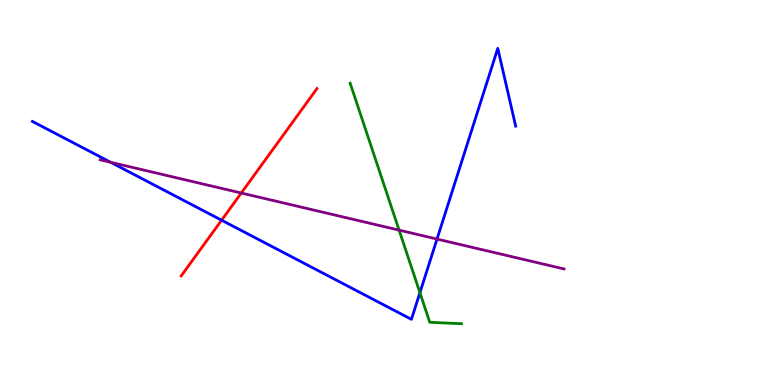[{'lines': ['blue', 'red'], 'intersections': [{'x': 2.86, 'y': 4.28}]}, {'lines': ['green', 'red'], 'intersections': []}, {'lines': ['purple', 'red'], 'intersections': [{'x': 3.11, 'y': 4.99}]}, {'lines': ['blue', 'green'], 'intersections': [{'x': 5.42, 'y': 2.4}]}, {'lines': ['blue', 'purple'], 'intersections': [{'x': 1.43, 'y': 5.78}, {'x': 5.64, 'y': 3.79}]}, {'lines': ['green', 'purple'], 'intersections': [{'x': 5.15, 'y': 4.02}]}]